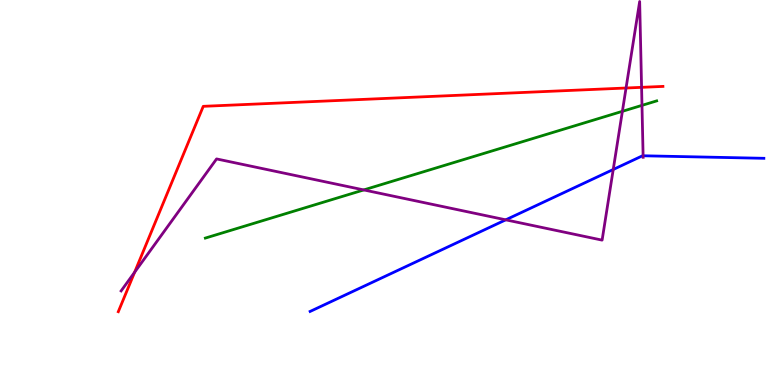[{'lines': ['blue', 'red'], 'intersections': []}, {'lines': ['green', 'red'], 'intersections': []}, {'lines': ['purple', 'red'], 'intersections': [{'x': 1.74, 'y': 2.93}, {'x': 8.08, 'y': 7.71}, {'x': 8.28, 'y': 7.73}]}, {'lines': ['blue', 'green'], 'intersections': []}, {'lines': ['blue', 'purple'], 'intersections': [{'x': 6.53, 'y': 4.29}, {'x': 7.91, 'y': 5.6}, {'x': 8.3, 'y': 5.95}]}, {'lines': ['green', 'purple'], 'intersections': [{'x': 4.69, 'y': 5.07}, {'x': 8.03, 'y': 7.11}, {'x': 8.28, 'y': 7.26}]}]